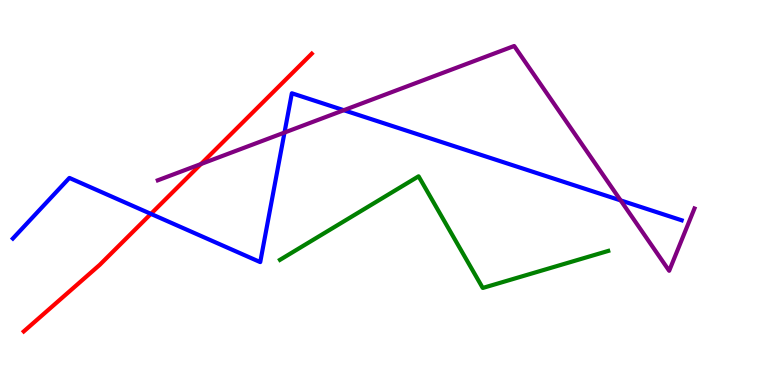[{'lines': ['blue', 'red'], 'intersections': [{'x': 1.95, 'y': 4.44}]}, {'lines': ['green', 'red'], 'intersections': []}, {'lines': ['purple', 'red'], 'intersections': [{'x': 2.59, 'y': 5.74}]}, {'lines': ['blue', 'green'], 'intersections': []}, {'lines': ['blue', 'purple'], 'intersections': [{'x': 3.67, 'y': 6.56}, {'x': 4.44, 'y': 7.14}, {'x': 8.01, 'y': 4.79}]}, {'lines': ['green', 'purple'], 'intersections': []}]